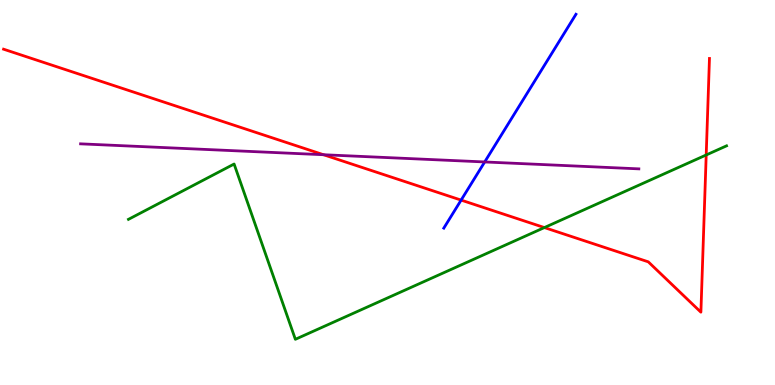[{'lines': ['blue', 'red'], 'intersections': [{'x': 5.95, 'y': 4.8}]}, {'lines': ['green', 'red'], 'intersections': [{'x': 7.02, 'y': 4.09}, {'x': 9.11, 'y': 5.97}]}, {'lines': ['purple', 'red'], 'intersections': [{'x': 4.17, 'y': 5.98}]}, {'lines': ['blue', 'green'], 'intersections': []}, {'lines': ['blue', 'purple'], 'intersections': [{'x': 6.25, 'y': 5.79}]}, {'lines': ['green', 'purple'], 'intersections': []}]